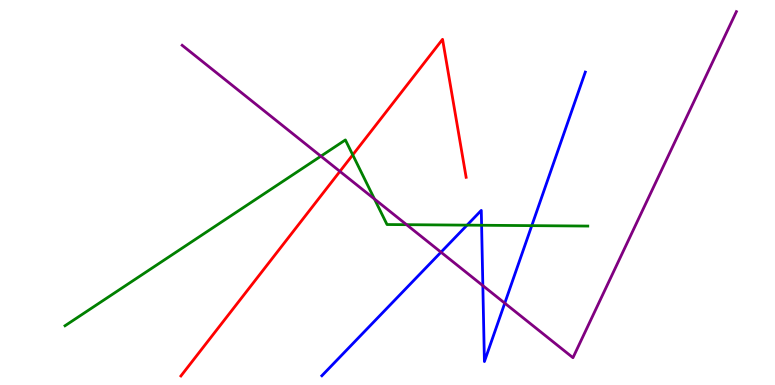[{'lines': ['blue', 'red'], 'intersections': []}, {'lines': ['green', 'red'], 'intersections': [{'x': 4.55, 'y': 5.98}]}, {'lines': ['purple', 'red'], 'intersections': [{'x': 4.39, 'y': 5.55}]}, {'lines': ['blue', 'green'], 'intersections': [{'x': 6.03, 'y': 4.15}, {'x': 6.21, 'y': 4.15}, {'x': 6.86, 'y': 4.14}]}, {'lines': ['blue', 'purple'], 'intersections': [{'x': 5.69, 'y': 3.45}, {'x': 6.23, 'y': 2.58}, {'x': 6.51, 'y': 2.13}]}, {'lines': ['green', 'purple'], 'intersections': [{'x': 4.14, 'y': 5.94}, {'x': 4.83, 'y': 4.83}, {'x': 5.25, 'y': 4.16}]}]